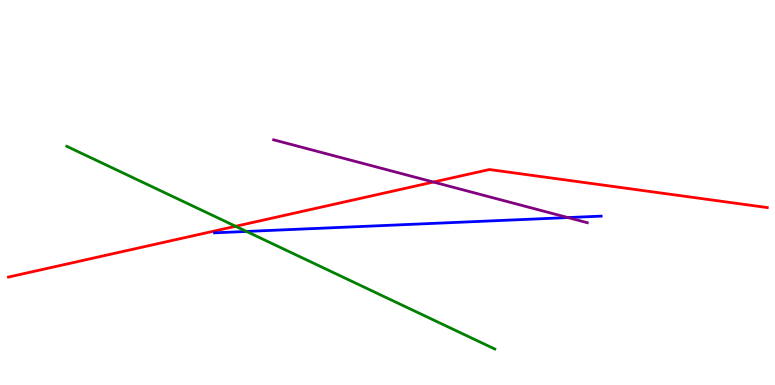[{'lines': ['blue', 'red'], 'intersections': []}, {'lines': ['green', 'red'], 'intersections': [{'x': 3.04, 'y': 4.12}]}, {'lines': ['purple', 'red'], 'intersections': [{'x': 5.59, 'y': 5.27}]}, {'lines': ['blue', 'green'], 'intersections': [{'x': 3.18, 'y': 3.99}]}, {'lines': ['blue', 'purple'], 'intersections': [{'x': 7.33, 'y': 4.35}]}, {'lines': ['green', 'purple'], 'intersections': []}]